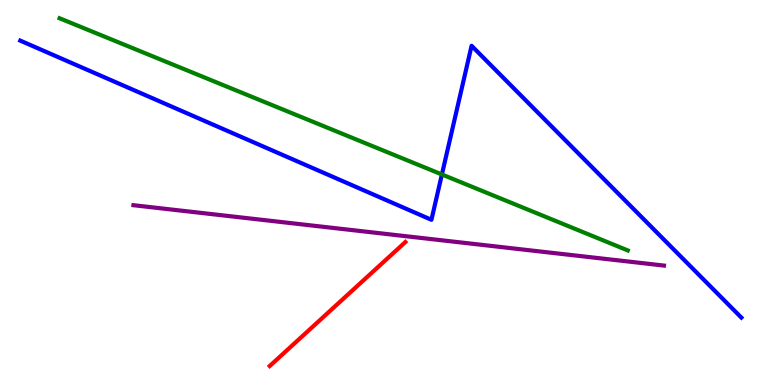[{'lines': ['blue', 'red'], 'intersections': []}, {'lines': ['green', 'red'], 'intersections': []}, {'lines': ['purple', 'red'], 'intersections': []}, {'lines': ['blue', 'green'], 'intersections': [{'x': 5.7, 'y': 5.47}]}, {'lines': ['blue', 'purple'], 'intersections': []}, {'lines': ['green', 'purple'], 'intersections': []}]